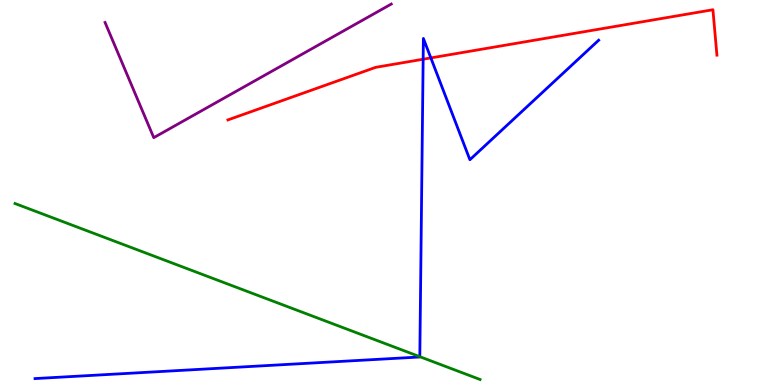[{'lines': ['blue', 'red'], 'intersections': [{'x': 5.46, 'y': 8.46}, {'x': 5.56, 'y': 8.5}]}, {'lines': ['green', 'red'], 'intersections': []}, {'lines': ['purple', 'red'], 'intersections': []}, {'lines': ['blue', 'green'], 'intersections': [{'x': 5.42, 'y': 0.735}]}, {'lines': ['blue', 'purple'], 'intersections': []}, {'lines': ['green', 'purple'], 'intersections': []}]